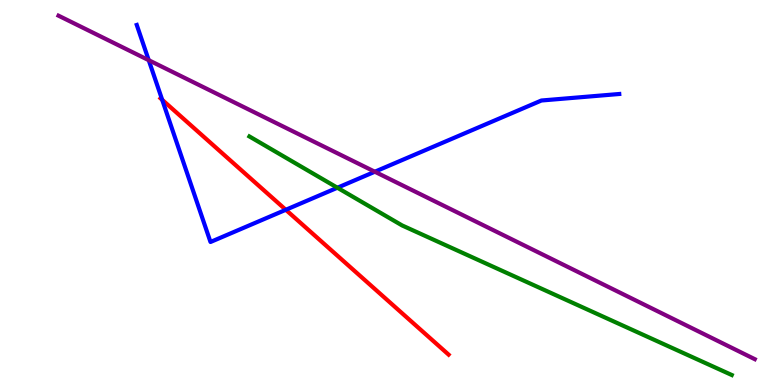[{'lines': ['blue', 'red'], 'intersections': [{'x': 2.09, 'y': 7.41}, {'x': 3.69, 'y': 4.55}]}, {'lines': ['green', 'red'], 'intersections': []}, {'lines': ['purple', 'red'], 'intersections': []}, {'lines': ['blue', 'green'], 'intersections': [{'x': 4.35, 'y': 5.12}]}, {'lines': ['blue', 'purple'], 'intersections': [{'x': 1.92, 'y': 8.44}, {'x': 4.84, 'y': 5.54}]}, {'lines': ['green', 'purple'], 'intersections': []}]